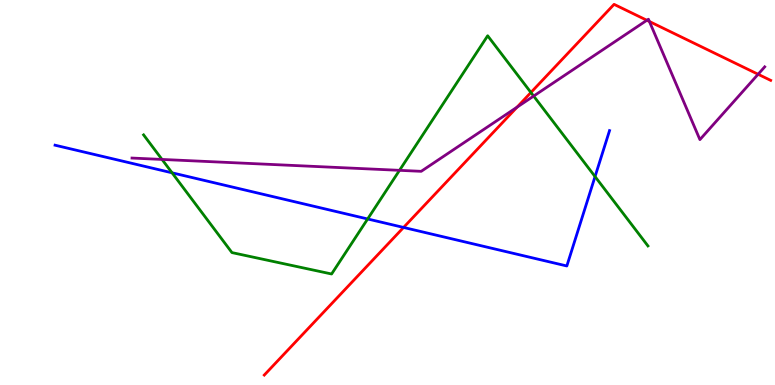[{'lines': ['blue', 'red'], 'intersections': [{'x': 5.21, 'y': 4.09}]}, {'lines': ['green', 'red'], 'intersections': [{'x': 6.85, 'y': 7.6}]}, {'lines': ['purple', 'red'], 'intersections': [{'x': 6.67, 'y': 7.22}, {'x': 8.35, 'y': 9.47}, {'x': 8.38, 'y': 9.44}, {'x': 9.78, 'y': 8.07}]}, {'lines': ['blue', 'green'], 'intersections': [{'x': 2.22, 'y': 5.51}, {'x': 4.74, 'y': 4.31}, {'x': 7.68, 'y': 5.41}]}, {'lines': ['blue', 'purple'], 'intersections': []}, {'lines': ['green', 'purple'], 'intersections': [{'x': 2.09, 'y': 5.86}, {'x': 5.15, 'y': 5.58}, {'x': 6.89, 'y': 7.5}]}]